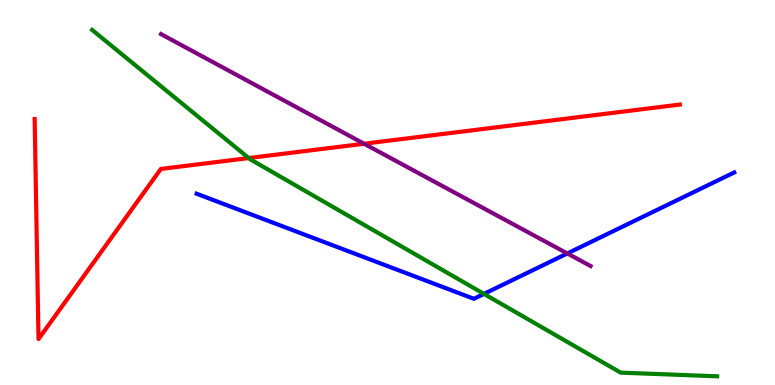[{'lines': ['blue', 'red'], 'intersections': []}, {'lines': ['green', 'red'], 'intersections': [{'x': 3.21, 'y': 5.89}]}, {'lines': ['purple', 'red'], 'intersections': [{'x': 4.7, 'y': 6.27}]}, {'lines': ['blue', 'green'], 'intersections': [{'x': 6.24, 'y': 2.37}]}, {'lines': ['blue', 'purple'], 'intersections': [{'x': 7.32, 'y': 3.42}]}, {'lines': ['green', 'purple'], 'intersections': []}]